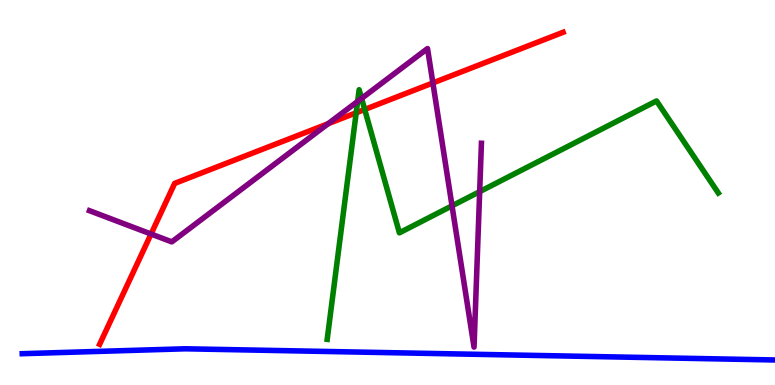[{'lines': ['blue', 'red'], 'intersections': []}, {'lines': ['green', 'red'], 'intersections': [{'x': 4.6, 'y': 7.07}, {'x': 4.71, 'y': 7.16}]}, {'lines': ['purple', 'red'], 'intersections': [{'x': 1.95, 'y': 3.92}, {'x': 4.23, 'y': 6.79}, {'x': 5.59, 'y': 7.85}]}, {'lines': ['blue', 'green'], 'intersections': []}, {'lines': ['blue', 'purple'], 'intersections': []}, {'lines': ['green', 'purple'], 'intersections': [{'x': 4.61, 'y': 7.37}, {'x': 4.67, 'y': 7.44}, {'x': 5.83, 'y': 4.65}, {'x': 6.19, 'y': 5.02}]}]